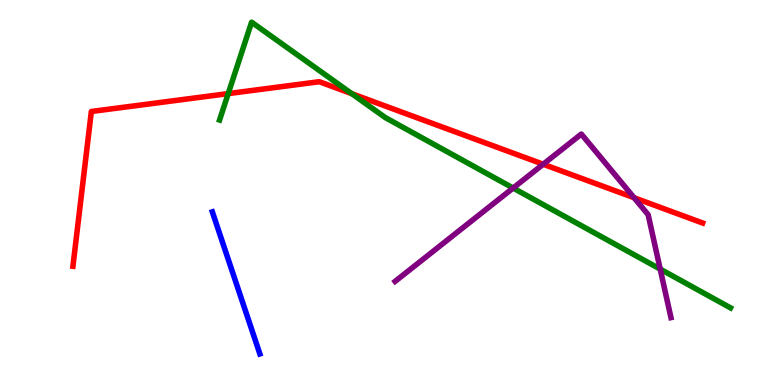[{'lines': ['blue', 'red'], 'intersections': []}, {'lines': ['green', 'red'], 'intersections': [{'x': 2.94, 'y': 7.57}, {'x': 4.54, 'y': 7.57}]}, {'lines': ['purple', 'red'], 'intersections': [{'x': 7.01, 'y': 5.73}, {'x': 8.18, 'y': 4.86}]}, {'lines': ['blue', 'green'], 'intersections': []}, {'lines': ['blue', 'purple'], 'intersections': []}, {'lines': ['green', 'purple'], 'intersections': [{'x': 6.62, 'y': 5.12}, {'x': 8.52, 'y': 3.01}]}]